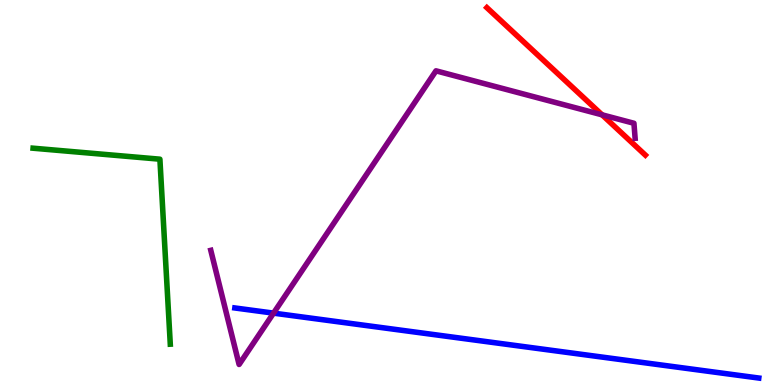[{'lines': ['blue', 'red'], 'intersections': []}, {'lines': ['green', 'red'], 'intersections': []}, {'lines': ['purple', 'red'], 'intersections': [{'x': 7.77, 'y': 7.02}]}, {'lines': ['blue', 'green'], 'intersections': []}, {'lines': ['blue', 'purple'], 'intersections': [{'x': 3.53, 'y': 1.87}]}, {'lines': ['green', 'purple'], 'intersections': []}]